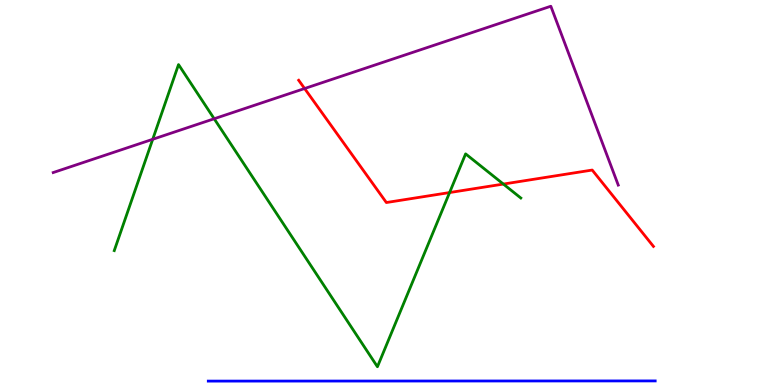[{'lines': ['blue', 'red'], 'intersections': []}, {'lines': ['green', 'red'], 'intersections': [{'x': 5.8, 'y': 5.0}, {'x': 6.5, 'y': 5.22}]}, {'lines': ['purple', 'red'], 'intersections': [{'x': 3.93, 'y': 7.7}]}, {'lines': ['blue', 'green'], 'intersections': []}, {'lines': ['blue', 'purple'], 'intersections': []}, {'lines': ['green', 'purple'], 'intersections': [{'x': 1.97, 'y': 6.38}, {'x': 2.76, 'y': 6.92}]}]